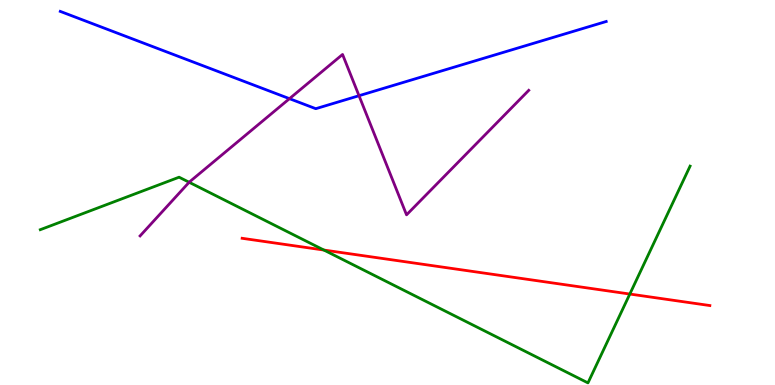[{'lines': ['blue', 'red'], 'intersections': []}, {'lines': ['green', 'red'], 'intersections': [{'x': 4.18, 'y': 3.51}, {'x': 8.13, 'y': 2.36}]}, {'lines': ['purple', 'red'], 'intersections': []}, {'lines': ['blue', 'green'], 'intersections': []}, {'lines': ['blue', 'purple'], 'intersections': [{'x': 3.74, 'y': 7.44}, {'x': 4.63, 'y': 7.51}]}, {'lines': ['green', 'purple'], 'intersections': [{'x': 2.44, 'y': 5.27}]}]